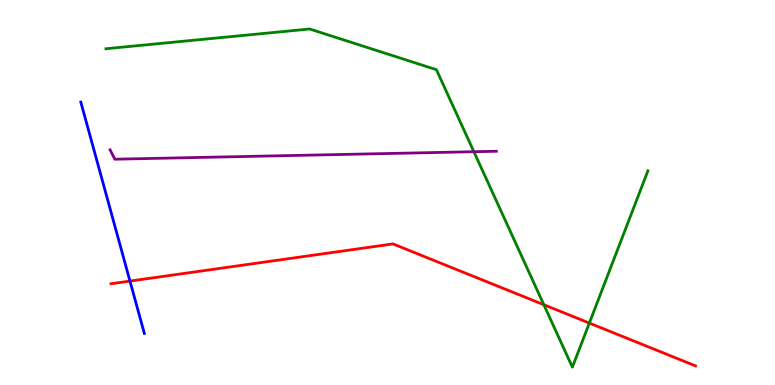[{'lines': ['blue', 'red'], 'intersections': [{'x': 1.68, 'y': 2.7}]}, {'lines': ['green', 'red'], 'intersections': [{'x': 7.02, 'y': 2.08}, {'x': 7.6, 'y': 1.61}]}, {'lines': ['purple', 'red'], 'intersections': []}, {'lines': ['blue', 'green'], 'intersections': []}, {'lines': ['blue', 'purple'], 'intersections': []}, {'lines': ['green', 'purple'], 'intersections': [{'x': 6.11, 'y': 6.06}]}]